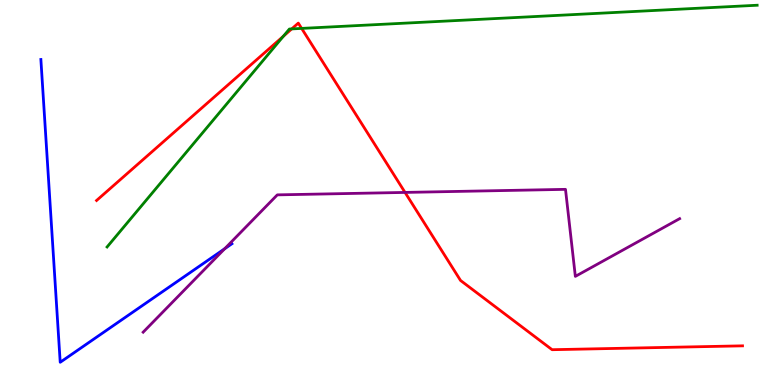[{'lines': ['blue', 'red'], 'intersections': []}, {'lines': ['green', 'red'], 'intersections': [{'x': 3.66, 'y': 9.06}, {'x': 3.76, 'y': 9.25}, {'x': 3.89, 'y': 9.26}]}, {'lines': ['purple', 'red'], 'intersections': [{'x': 5.23, 'y': 5.0}]}, {'lines': ['blue', 'green'], 'intersections': []}, {'lines': ['blue', 'purple'], 'intersections': [{'x': 2.9, 'y': 3.54}]}, {'lines': ['green', 'purple'], 'intersections': []}]